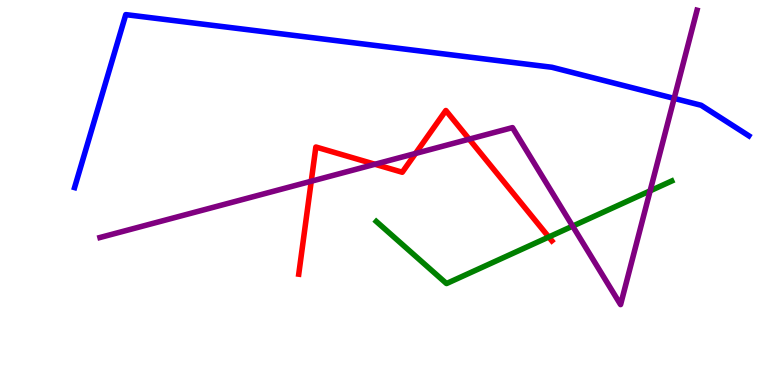[{'lines': ['blue', 'red'], 'intersections': []}, {'lines': ['green', 'red'], 'intersections': [{'x': 7.08, 'y': 3.84}]}, {'lines': ['purple', 'red'], 'intersections': [{'x': 4.02, 'y': 5.29}, {'x': 4.84, 'y': 5.73}, {'x': 5.36, 'y': 6.01}, {'x': 6.05, 'y': 6.39}]}, {'lines': ['blue', 'green'], 'intersections': []}, {'lines': ['blue', 'purple'], 'intersections': [{'x': 8.7, 'y': 7.44}]}, {'lines': ['green', 'purple'], 'intersections': [{'x': 7.39, 'y': 4.13}, {'x': 8.39, 'y': 5.04}]}]